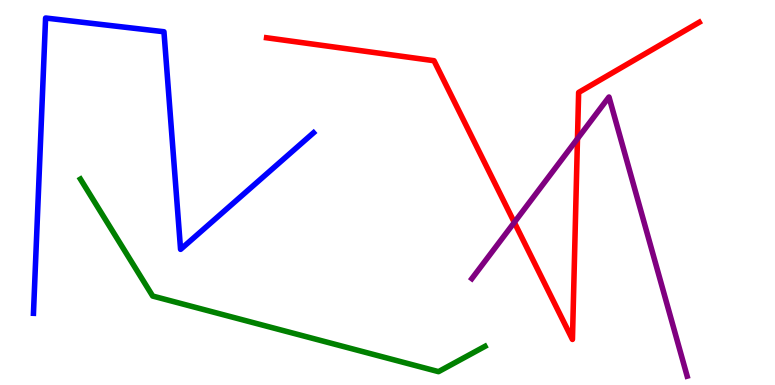[{'lines': ['blue', 'red'], 'intersections': []}, {'lines': ['green', 'red'], 'intersections': []}, {'lines': ['purple', 'red'], 'intersections': [{'x': 6.64, 'y': 4.22}, {'x': 7.45, 'y': 6.4}]}, {'lines': ['blue', 'green'], 'intersections': []}, {'lines': ['blue', 'purple'], 'intersections': []}, {'lines': ['green', 'purple'], 'intersections': []}]